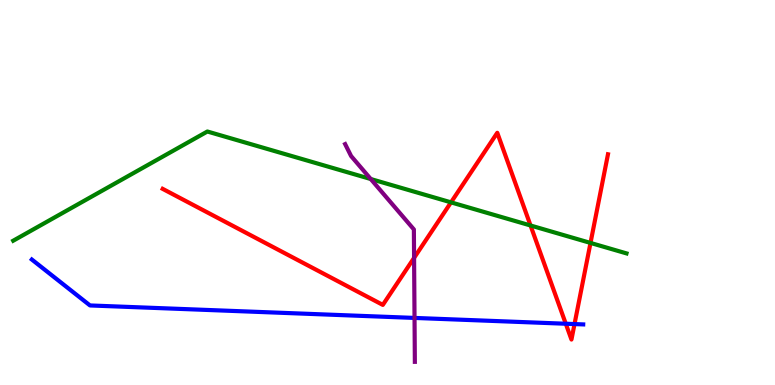[{'lines': ['blue', 'red'], 'intersections': [{'x': 7.3, 'y': 1.59}, {'x': 7.41, 'y': 1.58}]}, {'lines': ['green', 'red'], 'intersections': [{'x': 5.82, 'y': 4.74}, {'x': 6.85, 'y': 4.14}, {'x': 7.62, 'y': 3.69}]}, {'lines': ['purple', 'red'], 'intersections': [{'x': 5.34, 'y': 3.3}]}, {'lines': ['blue', 'green'], 'intersections': []}, {'lines': ['blue', 'purple'], 'intersections': [{'x': 5.35, 'y': 1.74}]}, {'lines': ['green', 'purple'], 'intersections': [{'x': 4.78, 'y': 5.35}]}]